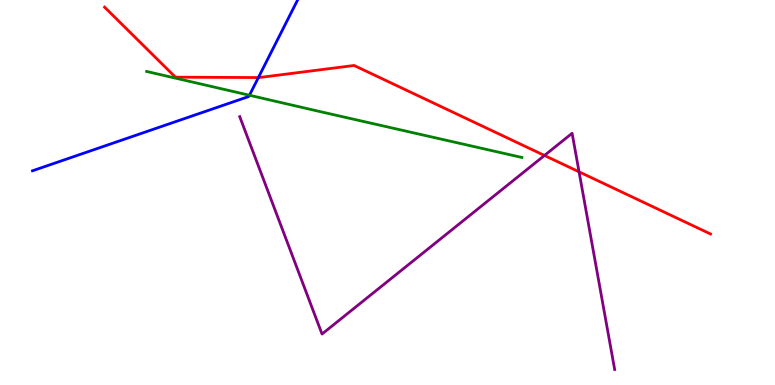[{'lines': ['blue', 'red'], 'intersections': [{'x': 3.33, 'y': 7.99}]}, {'lines': ['green', 'red'], 'intersections': []}, {'lines': ['purple', 'red'], 'intersections': [{'x': 7.03, 'y': 5.96}, {'x': 7.47, 'y': 5.54}]}, {'lines': ['blue', 'green'], 'intersections': [{'x': 3.22, 'y': 7.53}]}, {'lines': ['blue', 'purple'], 'intersections': []}, {'lines': ['green', 'purple'], 'intersections': []}]